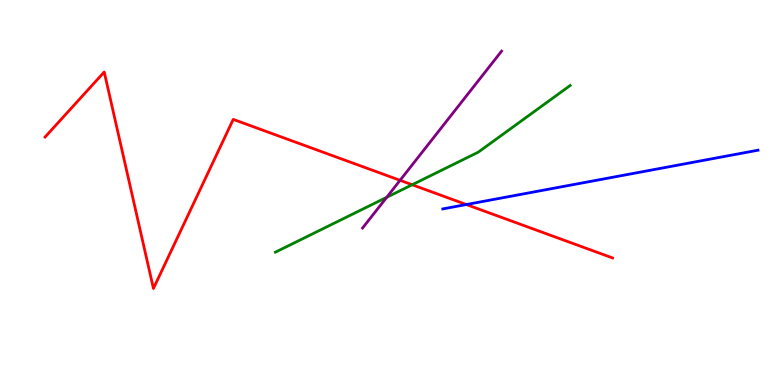[{'lines': ['blue', 'red'], 'intersections': [{'x': 6.02, 'y': 4.69}]}, {'lines': ['green', 'red'], 'intersections': [{'x': 5.32, 'y': 5.2}]}, {'lines': ['purple', 'red'], 'intersections': [{'x': 5.16, 'y': 5.32}]}, {'lines': ['blue', 'green'], 'intersections': []}, {'lines': ['blue', 'purple'], 'intersections': []}, {'lines': ['green', 'purple'], 'intersections': [{'x': 4.99, 'y': 4.88}]}]